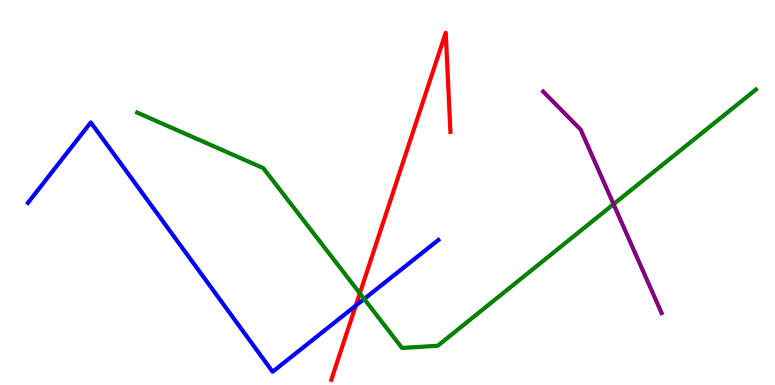[{'lines': ['blue', 'red'], 'intersections': [{'x': 4.59, 'y': 2.06}]}, {'lines': ['green', 'red'], 'intersections': [{'x': 4.64, 'y': 2.38}]}, {'lines': ['purple', 'red'], 'intersections': []}, {'lines': ['blue', 'green'], 'intersections': [{'x': 4.7, 'y': 2.24}]}, {'lines': ['blue', 'purple'], 'intersections': []}, {'lines': ['green', 'purple'], 'intersections': [{'x': 7.92, 'y': 4.7}]}]